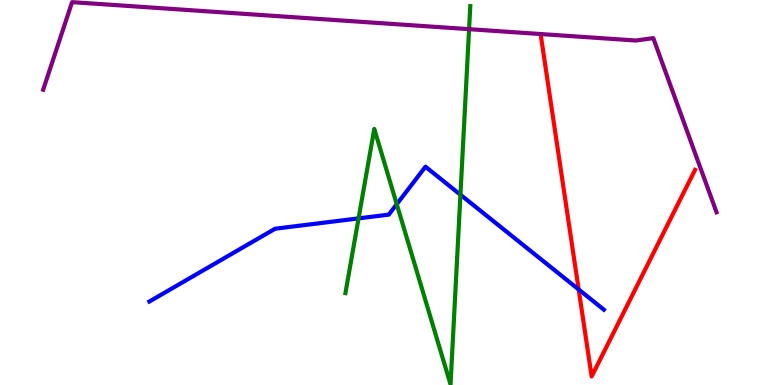[{'lines': ['blue', 'red'], 'intersections': [{'x': 7.47, 'y': 2.48}]}, {'lines': ['green', 'red'], 'intersections': []}, {'lines': ['purple', 'red'], 'intersections': []}, {'lines': ['blue', 'green'], 'intersections': [{'x': 4.63, 'y': 4.33}, {'x': 5.12, 'y': 4.7}, {'x': 5.94, 'y': 4.94}]}, {'lines': ['blue', 'purple'], 'intersections': []}, {'lines': ['green', 'purple'], 'intersections': [{'x': 6.05, 'y': 9.24}]}]